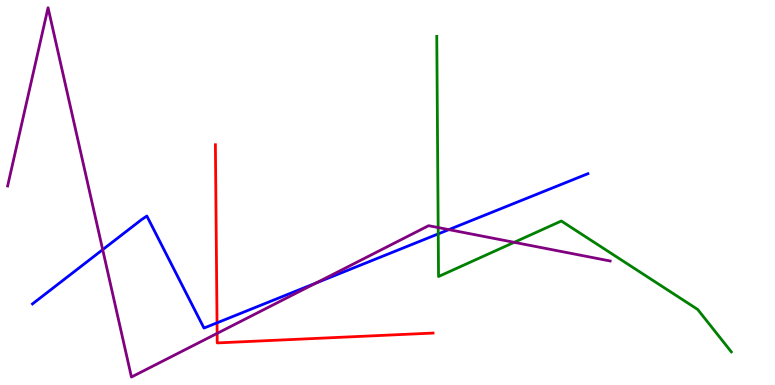[{'lines': ['blue', 'red'], 'intersections': [{'x': 2.8, 'y': 1.61}]}, {'lines': ['green', 'red'], 'intersections': []}, {'lines': ['purple', 'red'], 'intersections': [{'x': 2.8, 'y': 1.34}]}, {'lines': ['blue', 'green'], 'intersections': [{'x': 5.65, 'y': 3.93}]}, {'lines': ['blue', 'purple'], 'intersections': [{'x': 1.32, 'y': 3.52}, {'x': 4.08, 'y': 2.65}, {'x': 5.79, 'y': 4.04}]}, {'lines': ['green', 'purple'], 'intersections': [{'x': 5.65, 'y': 4.09}, {'x': 6.63, 'y': 3.71}]}]